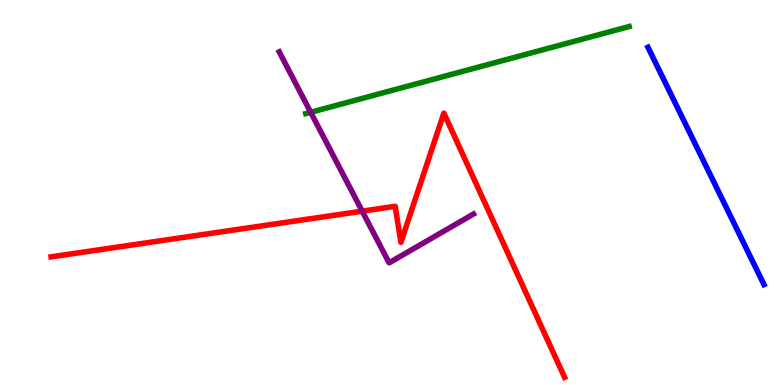[{'lines': ['blue', 'red'], 'intersections': []}, {'lines': ['green', 'red'], 'intersections': []}, {'lines': ['purple', 'red'], 'intersections': [{'x': 4.67, 'y': 4.52}]}, {'lines': ['blue', 'green'], 'intersections': []}, {'lines': ['blue', 'purple'], 'intersections': []}, {'lines': ['green', 'purple'], 'intersections': [{'x': 4.01, 'y': 7.08}]}]